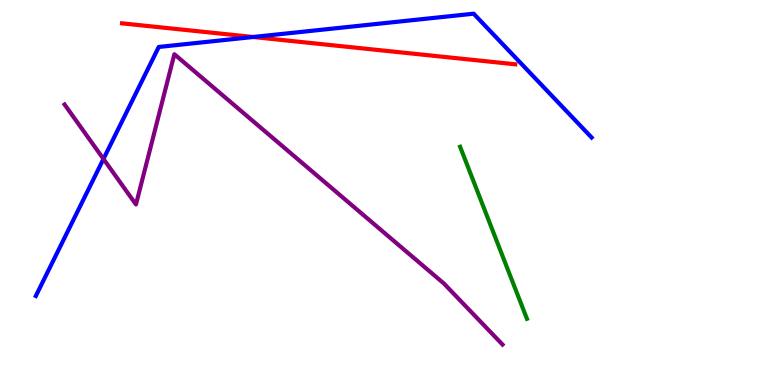[{'lines': ['blue', 'red'], 'intersections': [{'x': 3.27, 'y': 9.04}]}, {'lines': ['green', 'red'], 'intersections': []}, {'lines': ['purple', 'red'], 'intersections': []}, {'lines': ['blue', 'green'], 'intersections': []}, {'lines': ['blue', 'purple'], 'intersections': [{'x': 1.34, 'y': 5.87}]}, {'lines': ['green', 'purple'], 'intersections': []}]